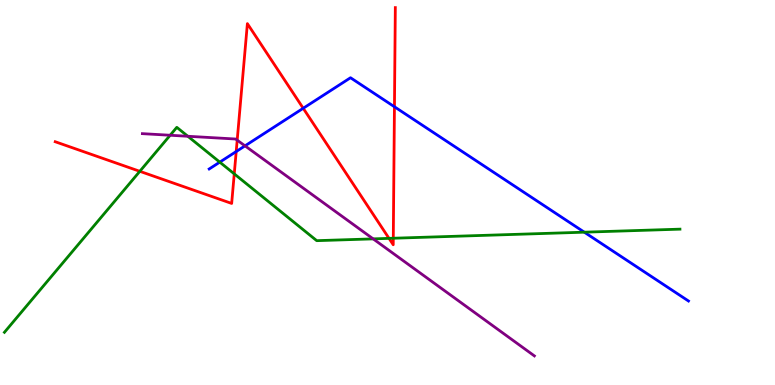[{'lines': ['blue', 'red'], 'intersections': [{'x': 3.05, 'y': 6.06}, {'x': 3.91, 'y': 7.19}, {'x': 5.09, 'y': 7.23}]}, {'lines': ['green', 'red'], 'intersections': [{'x': 1.8, 'y': 5.55}, {'x': 3.02, 'y': 5.48}, {'x': 5.02, 'y': 3.81}, {'x': 5.07, 'y': 3.81}]}, {'lines': ['purple', 'red'], 'intersections': [{'x': 3.06, 'y': 6.36}]}, {'lines': ['blue', 'green'], 'intersections': [{'x': 2.84, 'y': 5.79}, {'x': 7.54, 'y': 3.97}]}, {'lines': ['blue', 'purple'], 'intersections': [{'x': 3.16, 'y': 6.21}]}, {'lines': ['green', 'purple'], 'intersections': [{'x': 2.2, 'y': 6.49}, {'x': 2.42, 'y': 6.46}, {'x': 4.82, 'y': 3.8}]}]